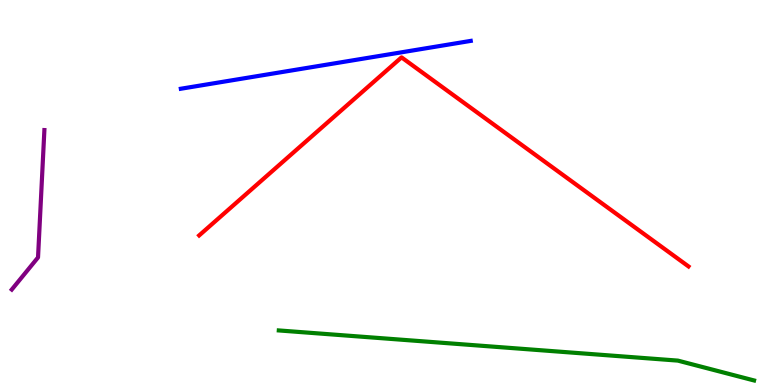[{'lines': ['blue', 'red'], 'intersections': []}, {'lines': ['green', 'red'], 'intersections': []}, {'lines': ['purple', 'red'], 'intersections': []}, {'lines': ['blue', 'green'], 'intersections': []}, {'lines': ['blue', 'purple'], 'intersections': []}, {'lines': ['green', 'purple'], 'intersections': []}]